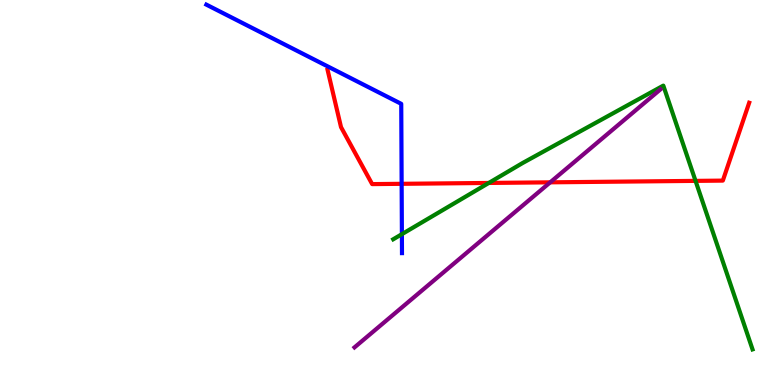[{'lines': ['blue', 'red'], 'intersections': [{'x': 5.18, 'y': 5.23}]}, {'lines': ['green', 'red'], 'intersections': [{'x': 6.31, 'y': 5.25}, {'x': 8.97, 'y': 5.3}]}, {'lines': ['purple', 'red'], 'intersections': [{'x': 7.1, 'y': 5.26}]}, {'lines': ['blue', 'green'], 'intersections': [{'x': 5.19, 'y': 3.92}]}, {'lines': ['blue', 'purple'], 'intersections': []}, {'lines': ['green', 'purple'], 'intersections': []}]